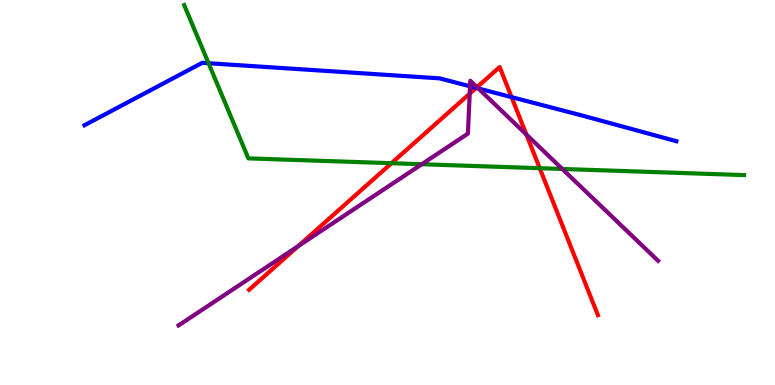[{'lines': ['blue', 'red'], 'intersections': [{'x': 6.14, 'y': 7.72}, {'x': 6.6, 'y': 7.48}]}, {'lines': ['green', 'red'], 'intersections': [{'x': 5.05, 'y': 5.76}, {'x': 6.96, 'y': 5.63}]}, {'lines': ['purple', 'red'], 'intersections': [{'x': 3.85, 'y': 3.61}, {'x': 6.06, 'y': 7.57}, {'x': 6.15, 'y': 7.74}, {'x': 6.79, 'y': 6.51}]}, {'lines': ['blue', 'green'], 'intersections': [{'x': 2.69, 'y': 8.36}]}, {'lines': ['blue', 'purple'], 'intersections': [{'x': 6.07, 'y': 7.76}, {'x': 6.17, 'y': 7.7}]}, {'lines': ['green', 'purple'], 'intersections': [{'x': 5.44, 'y': 5.73}, {'x': 7.26, 'y': 5.61}]}]